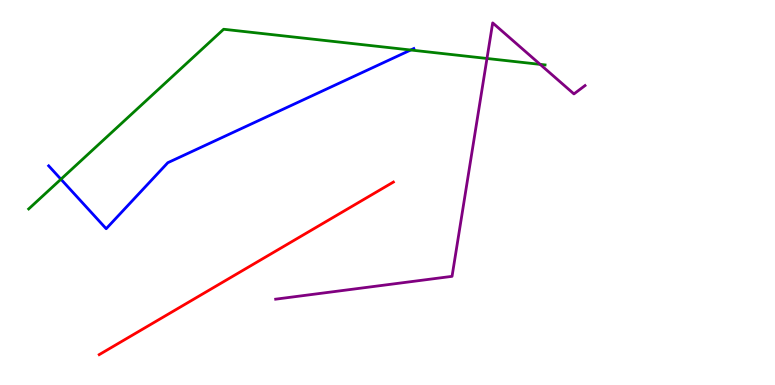[{'lines': ['blue', 'red'], 'intersections': []}, {'lines': ['green', 'red'], 'intersections': []}, {'lines': ['purple', 'red'], 'intersections': []}, {'lines': ['blue', 'green'], 'intersections': [{'x': 0.786, 'y': 5.34}, {'x': 5.3, 'y': 8.7}]}, {'lines': ['blue', 'purple'], 'intersections': []}, {'lines': ['green', 'purple'], 'intersections': [{'x': 6.28, 'y': 8.48}, {'x': 6.97, 'y': 8.33}]}]